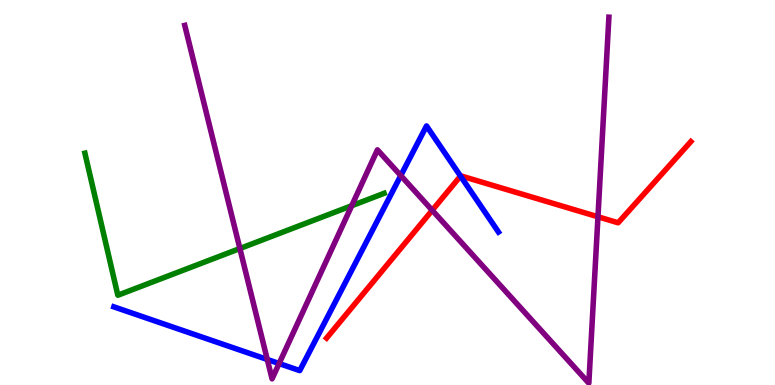[{'lines': ['blue', 'red'], 'intersections': [{'x': 5.94, 'y': 5.43}]}, {'lines': ['green', 'red'], 'intersections': []}, {'lines': ['purple', 'red'], 'intersections': [{'x': 5.58, 'y': 4.54}, {'x': 7.72, 'y': 4.37}]}, {'lines': ['blue', 'green'], 'intersections': []}, {'lines': ['blue', 'purple'], 'intersections': [{'x': 3.45, 'y': 0.663}, {'x': 3.6, 'y': 0.558}, {'x': 5.17, 'y': 5.44}]}, {'lines': ['green', 'purple'], 'intersections': [{'x': 3.1, 'y': 3.54}, {'x': 4.54, 'y': 4.66}]}]